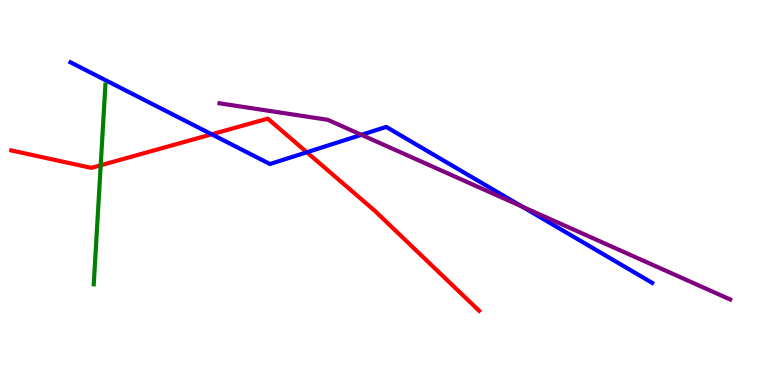[{'lines': ['blue', 'red'], 'intersections': [{'x': 2.73, 'y': 6.51}, {'x': 3.96, 'y': 6.05}]}, {'lines': ['green', 'red'], 'intersections': [{'x': 1.3, 'y': 5.71}]}, {'lines': ['purple', 'red'], 'intersections': []}, {'lines': ['blue', 'green'], 'intersections': []}, {'lines': ['blue', 'purple'], 'intersections': [{'x': 4.66, 'y': 6.5}, {'x': 6.74, 'y': 4.64}]}, {'lines': ['green', 'purple'], 'intersections': []}]